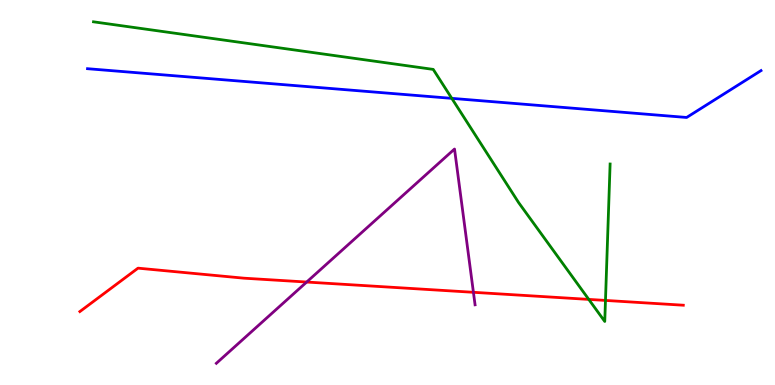[{'lines': ['blue', 'red'], 'intersections': []}, {'lines': ['green', 'red'], 'intersections': [{'x': 7.6, 'y': 2.22}, {'x': 7.81, 'y': 2.2}]}, {'lines': ['purple', 'red'], 'intersections': [{'x': 3.96, 'y': 2.67}, {'x': 6.11, 'y': 2.41}]}, {'lines': ['blue', 'green'], 'intersections': [{'x': 5.83, 'y': 7.45}]}, {'lines': ['blue', 'purple'], 'intersections': []}, {'lines': ['green', 'purple'], 'intersections': []}]